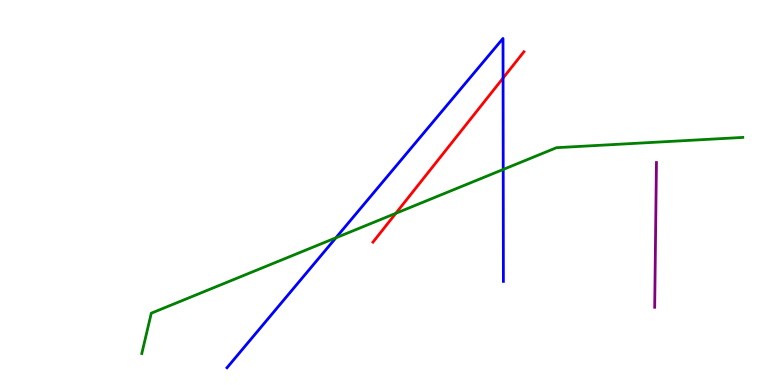[{'lines': ['blue', 'red'], 'intersections': [{'x': 6.49, 'y': 7.97}]}, {'lines': ['green', 'red'], 'intersections': [{'x': 5.11, 'y': 4.46}]}, {'lines': ['purple', 'red'], 'intersections': []}, {'lines': ['blue', 'green'], 'intersections': [{'x': 4.33, 'y': 3.82}, {'x': 6.49, 'y': 5.6}]}, {'lines': ['blue', 'purple'], 'intersections': []}, {'lines': ['green', 'purple'], 'intersections': []}]